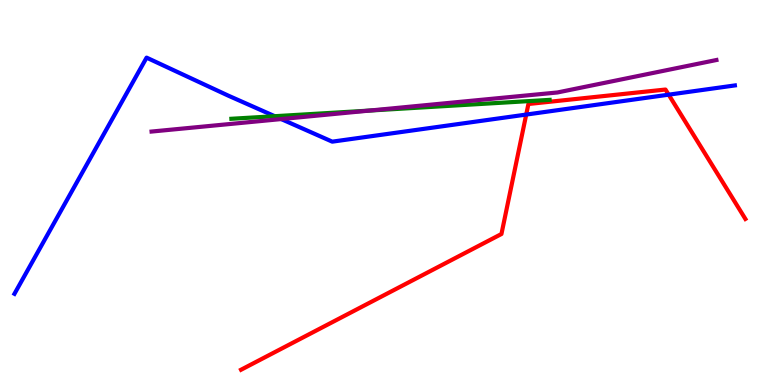[{'lines': ['blue', 'red'], 'intersections': [{'x': 6.79, 'y': 7.02}, {'x': 8.63, 'y': 7.54}]}, {'lines': ['green', 'red'], 'intersections': []}, {'lines': ['purple', 'red'], 'intersections': []}, {'lines': ['blue', 'green'], 'intersections': [{'x': 3.55, 'y': 6.98}]}, {'lines': ['blue', 'purple'], 'intersections': [{'x': 3.63, 'y': 6.91}]}, {'lines': ['green', 'purple'], 'intersections': [{'x': 4.77, 'y': 7.13}]}]